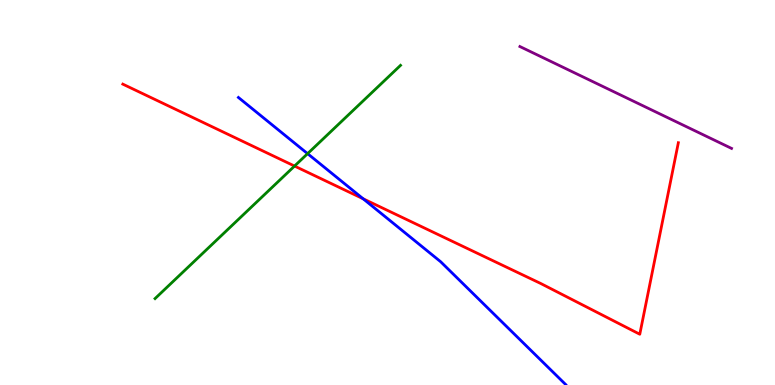[{'lines': ['blue', 'red'], 'intersections': [{'x': 4.69, 'y': 4.84}]}, {'lines': ['green', 'red'], 'intersections': [{'x': 3.8, 'y': 5.69}]}, {'lines': ['purple', 'red'], 'intersections': []}, {'lines': ['blue', 'green'], 'intersections': [{'x': 3.97, 'y': 6.01}]}, {'lines': ['blue', 'purple'], 'intersections': []}, {'lines': ['green', 'purple'], 'intersections': []}]